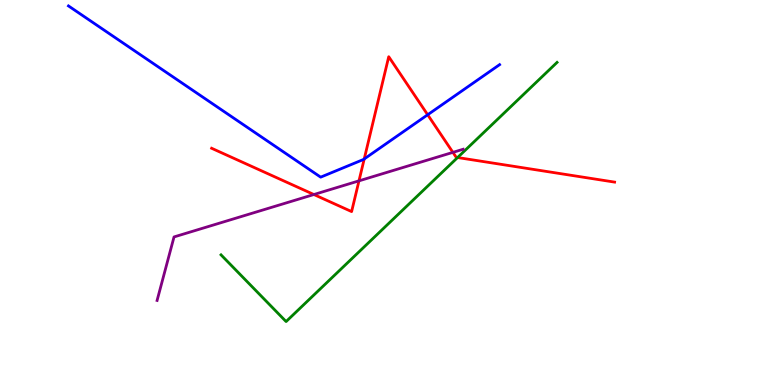[{'lines': ['blue', 'red'], 'intersections': [{'x': 4.7, 'y': 5.87}, {'x': 5.52, 'y': 7.02}]}, {'lines': ['green', 'red'], 'intersections': [{'x': 5.9, 'y': 5.91}]}, {'lines': ['purple', 'red'], 'intersections': [{'x': 4.05, 'y': 4.95}, {'x': 4.63, 'y': 5.3}, {'x': 5.84, 'y': 6.04}]}, {'lines': ['blue', 'green'], 'intersections': []}, {'lines': ['blue', 'purple'], 'intersections': []}, {'lines': ['green', 'purple'], 'intersections': []}]